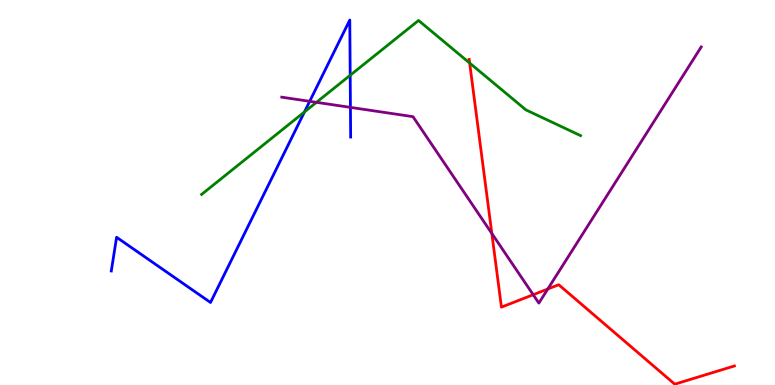[{'lines': ['blue', 'red'], 'intersections': []}, {'lines': ['green', 'red'], 'intersections': [{'x': 6.06, 'y': 8.36}]}, {'lines': ['purple', 'red'], 'intersections': [{'x': 6.35, 'y': 3.94}, {'x': 6.88, 'y': 2.34}, {'x': 7.07, 'y': 2.49}]}, {'lines': ['blue', 'green'], 'intersections': [{'x': 3.93, 'y': 7.09}, {'x': 4.52, 'y': 8.04}]}, {'lines': ['blue', 'purple'], 'intersections': [{'x': 4.0, 'y': 7.37}, {'x': 4.52, 'y': 7.21}]}, {'lines': ['green', 'purple'], 'intersections': [{'x': 4.08, 'y': 7.34}]}]